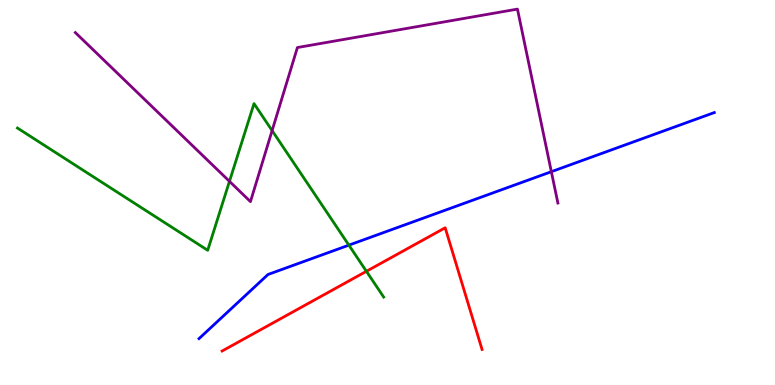[{'lines': ['blue', 'red'], 'intersections': []}, {'lines': ['green', 'red'], 'intersections': [{'x': 4.73, 'y': 2.95}]}, {'lines': ['purple', 'red'], 'intersections': []}, {'lines': ['blue', 'green'], 'intersections': [{'x': 4.5, 'y': 3.63}]}, {'lines': ['blue', 'purple'], 'intersections': [{'x': 7.11, 'y': 5.54}]}, {'lines': ['green', 'purple'], 'intersections': [{'x': 2.96, 'y': 5.29}, {'x': 3.51, 'y': 6.61}]}]